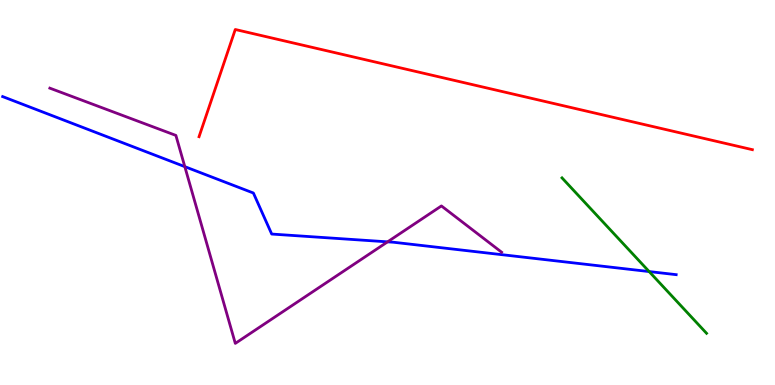[{'lines': ['blue', 'red'], 'intersections': []}, {'lines': ['green', 'red'], 'intersections': []}, {'lines': ['purple', 'red'], 'intersections': []}, {'lines': ['blue', 'green'], 'intersections': [{'x': 8.38, 'y': 2.95}]}, {'lines': ['blue', 'purple'], 'intersections': [{'x': 2.38, 'y': 5.67}, {'x': 5.0, 'y': 3.72}]}, {'lines': ['green', 'purple'], 'intersections': []}]